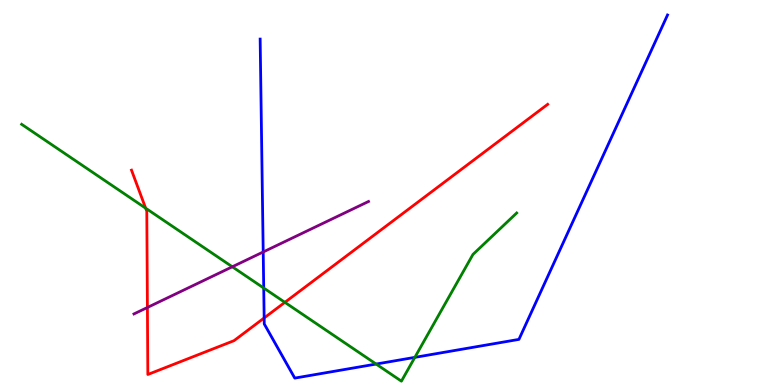[{'lines': ['blue', 'red'], 'intersections': [{'x': 3.41, 'y': 1.74}]}, {'lines': ['green', 'red'], 'intersections': [{'x': 1.88, 'y': 4.59}, {'x': 3.68, 'y': 2.15}]}, {'lines': ['purple', 'red'], 'intersections': [{'x': 1.9, 'y': 2.01}]}, {'lines': ['blue', 'green'], 'intersections': [{'x': 3.4, 'y': 2.52}, {'x': 4.85, 'y': 0.544}, {'x': 5.35, 'y': 0.718}]}, {'lines': ['blue', 'purple'], 'intersections': [{'x': 3.4, 'y': 3.46}]}, {'lines': ['green', 'purple'], 'intersections': [{'x': 3.0, 'y': 3.07}]}]